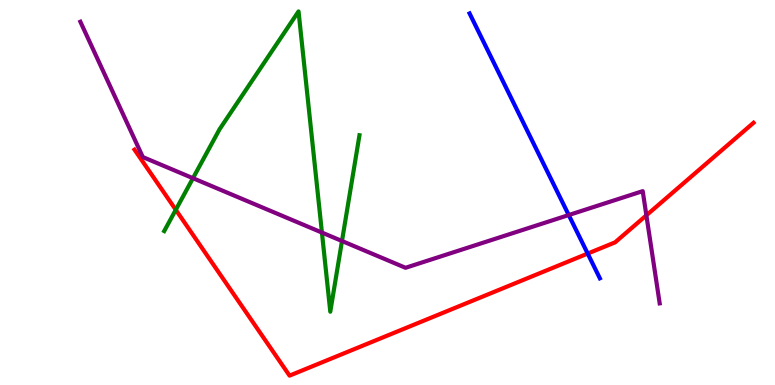[{'lines': ['blue', 'red'], 'intersections': [{'x': 7.58, 'y': 3.41}]}, {'lines': ['green', 'red'], 'intersections': [{'x': 2.27, 'y': 4.55}]}, {'lines': ['purple', 'red'], 'intersections': [{'x': 8.34, 'y': 4.41}]}, {'lines': ['blue', 'green'], 'intersections': []}, {'lines': ['blue', 'purple'], 'intersections': [{'x': 7.34, 'y': 4.41}]}, {'lines': ['green', 'purple'], 'intersections': [{'x': 2.49, 'y': 5.37}, {'x': 4.15, 'y': 3.96}, {'x': 4.41, 'y': 3.74}]}]